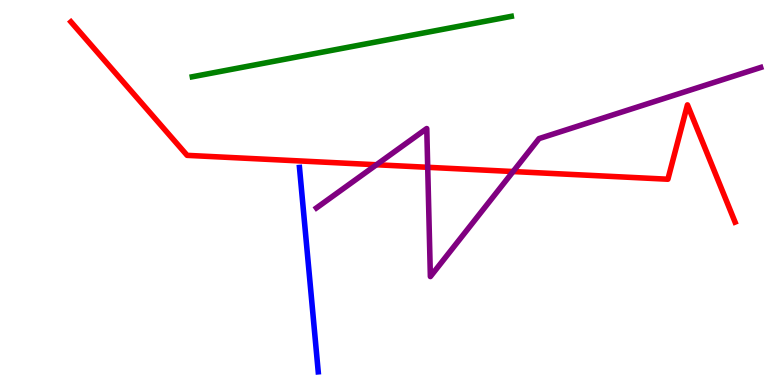[{'lines': ['blue', 'red'], 'intersections': []}, {'lines': ['green', 'red'], 'intersections': []}, {'lines': ['purple', 'red'], 'intersections': [{'x': 4.86, 'y': 5.72}, {'x': 5.52, 'y': 5.65}, {'x': 6.62, 'y': 5.54}]}, {'lines': ['blue', 'green'], 'intersections': []}, {'lines': ['blue', 'purple'], 'intersections': []}, {'lines': ['green', 'purple'], 'intersections': []}]